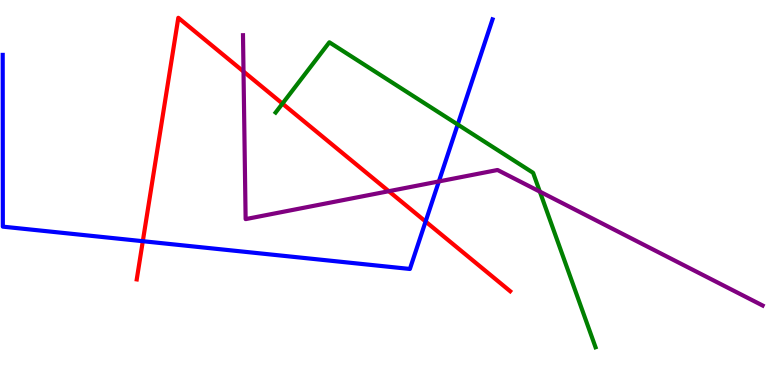[{'lines': ['blue', 'red'], 'intersections': [{'x': 1.84, 'y': 3.74}, {'x': 5.49, 'y': 4.25}]}, {'lines': ['green', 'red'], 'intersections': [{'x': 3.64, 'y': 7.31}]}, {'lines': ['purple', 'red'], 'intersections': [{'x': 3.14, 'y': 8.14}, {'x': 5.02, 'y': 5.03}]}, {'lines': ['blue', 'green'], 'intersections': [{'x': 5.91, 'y': 6.77}]}, {'lines': ['blue', 'purple'], 'intersections': [{'x': 5.66, 'y': 5.29}]}, {'lines': ['green', 'purple'], 'intersections': [{'x': 6.97, 'y': 5.02}]}]